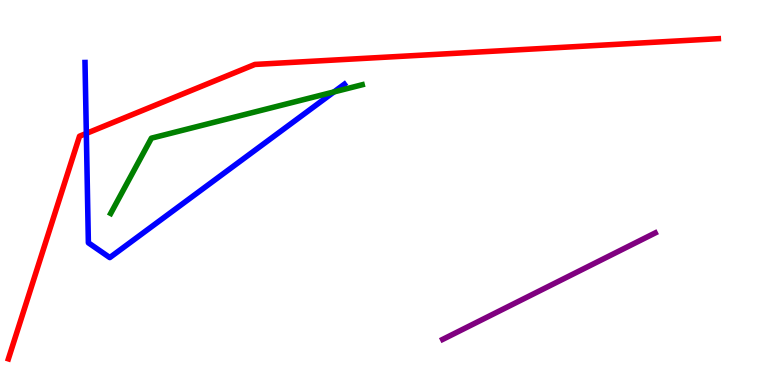[{'lines': ['blue', 'red'], 'intersections': [{'x': 1.11, 'y': 6.53}]}, {'lines': ['green', 'red'], 'intersections': []}, {'lines': ['purple', 'red'], 'intersections': []}, {'lines': ['blue', 'green'], 'intersections': [{'x': 4.31, 'y': 7.61}]}, {'lines': ['blue', 'purple'], 'intersections': []}, {'lines': ['green', 'purple'], 'intersections': []}]